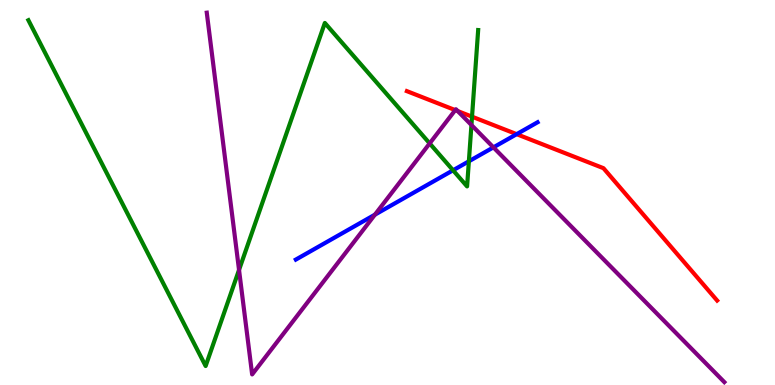[{'lines': ['blue', 'red'], 'intersections': [{'x': 6.67, 'y': 6.52}]}, {'lines': ['green', 'red'], 'intersections': [{'x': 6.09, 'y': 6.97}]}, {'lines': ['purple', 'red'], 'intersections': [{'x': 5.87, 'y': 7.14}, {'x': 5.91, 'y': 7.12}]}, {'lines': ['blue', 'green'], 'intersections': [{'x': 5.85, 'y': 5.58}, {'x': 6.05, 'y': 5.81}]}, {'lines': ['blue', 'purple'], 'intersections': [{'x': 4.84, 'y': 4.42}, {'x': 6.37, 'y': 6.17}]}, {'lines': ['green', 'purple'], 'intersections': [{'x': 3.08, 'y': 2.99}, {'x': 5.54, 'y': 6.28}, {'x': 6.08, 'y': 6.75}]}]